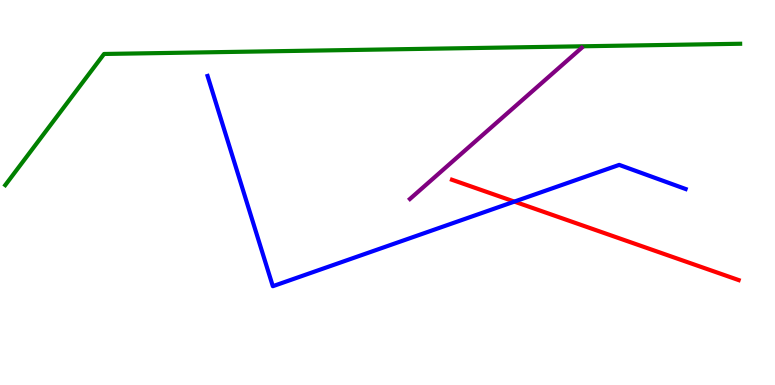[{'lines': ['blue', 'red'], 'intersections': [{'x': 6.64, 'y': 4.76}]}, {'lines': ['green', 'red'], 'intersections': []}, {'lines': ['purple', 'red'], 'intersections': []}, {'lines': ['blue', 'green'], 'intersections': []}, {'lines': ['blue', 'purple'], 'intersections': []}, {'lines': ['green', 'purple'], 'intersections': []}]